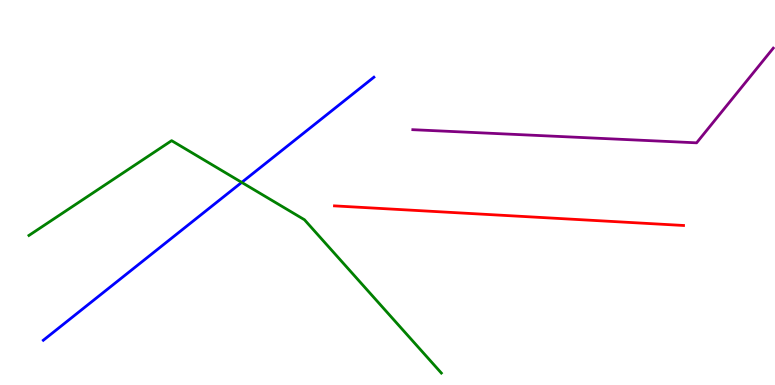[{'lines': ['blue', 'red'], 'intersections': []}, {'lines': ['green', 'red'], 'intersections': []}, {'lines': ['purple', 'red'], 'intersections': []}, {'lines': ['blue', 'green'], 'intersections': [{'x': 3.12, 'y': 5.26}]}, {'lines': ['blue', 'purple'], 'intersections': []}, {'lines': ['green', 'purple'], 'intersections': []}]